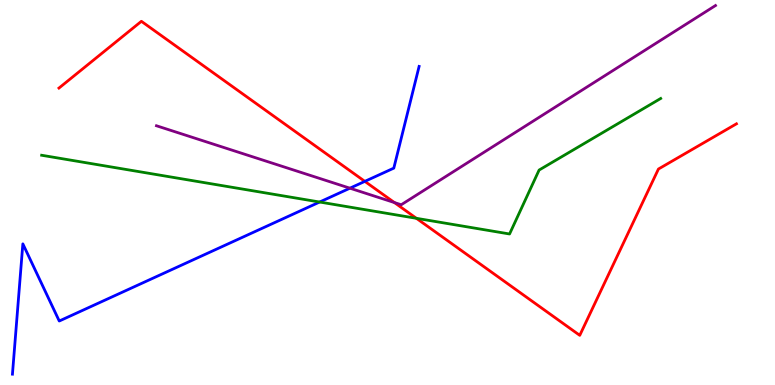[{'lines': ['blue', 'red'], 'intersections': [{'x': 4.71, 'y': 5.29}]}, {'lines': ['green', 'red'], 'intersections': [{'x': 5.37, 'y': 4.33}]}, {'lines': ['purple', 'red'], 'intersections': [{'x': 5.09, 'y': 4.74}]}, {'lines': ['blue', 'green'], 'intersections': [{'x': 4.12, 'y': 4.75}]}, {'lines': ['blue', 'purple'], 'intersections': [{'x': 4.51, 'y': 5.11}]}, {'lines': ['green', 'purple'], 'intersections': []}]